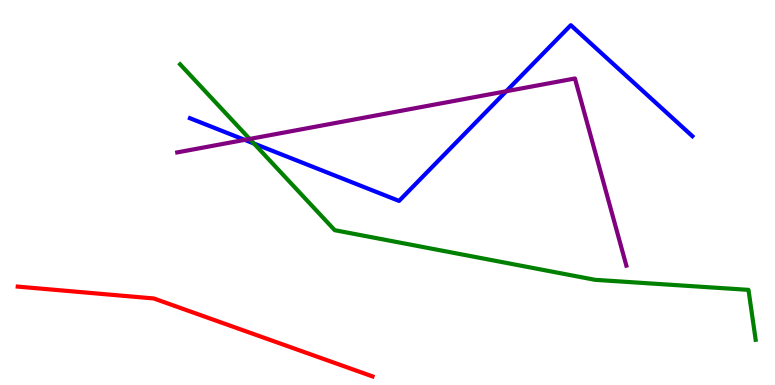[{'lines': ['blue', 'red'], 'intersections': []}, {'lines': ['green', 'red'], 'intersections': []}, {'lines': ['purple', 'red'], 'intersections': []}, {'lines': ['blue', 'green'], 'intersections': [{'x': 3.28, 'y': 6.27}]}, {'lines': ['blue', 'purple'], 'intersections': [{'x': 3.16, 'y': 6.37}, {'x': 6.53, 'y': 7.63}]}, {'lines': ['green', 'purple'], 'intersections': [{'x': 3.22, 'y': 6.39}]}]